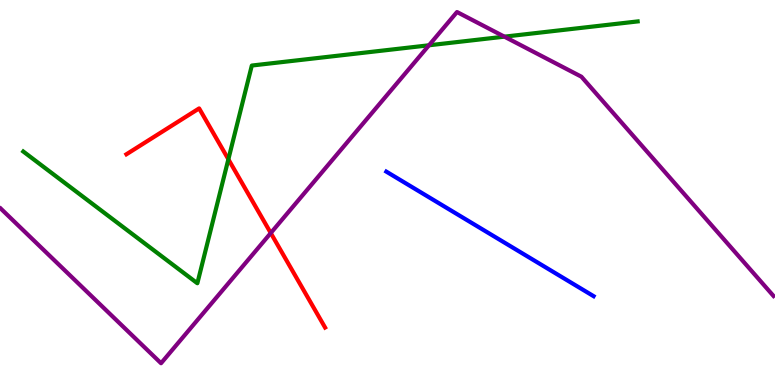[{'lines': ['blue', 'red'], 'intersections': []}, {'lines': ['green', 'red'], 'intersections': [{'x': 2.95, 'y': 5.86}]}, {'lines': ['purple', 'red'], 'intersections': [{'x': 3.49, 'y': 3.95}]}, {'lines': ['blue', 'green'], 'intersections': []}, {'lines': ['blue', 'purple'], 'intersections': []}, {'lines': ['green', 'purple'], 'intersections': [{'x': 5.54, 'y': 8.82}, {'x': 6.51, 'y': 9.05}]}]